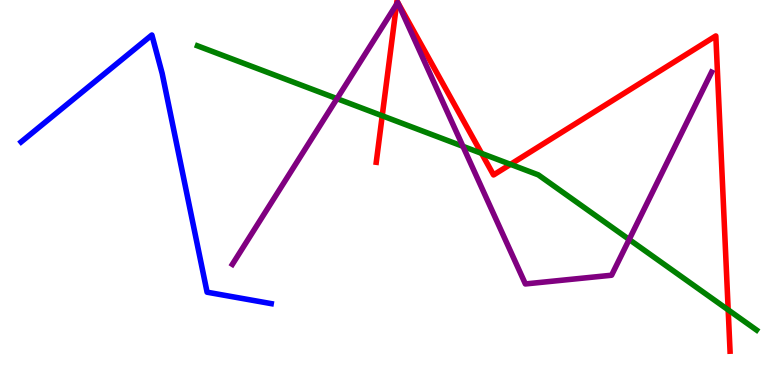[{'lines': ['blue', 'red'], 'intersections': []}, {'lines': ['green', 'red'], 'intersections': [{'x': 4.93, 'y': 6.99}, {'x': 6.21, 'y': 6.02}, {'x': 6.59, 'y': 5.73}, {'x': 9.4, 'y': 1.95}]}, {'lines': ['purple', 'red'], 'intersections': [{'x': 5.12, 'y': 9.89}]}, {'lines': ['blue', 'green'], 'intersections': []}, {'lines': ['blue', 'purple'], 'intersections': []}, {'lines': ['green', 'purple'], 'intersections': [{'x': 4.35, 'y': 7.44}, {'x': 5.97, 'y': 6.2}, {'x': 8.12, 'y': 3.78}]}]